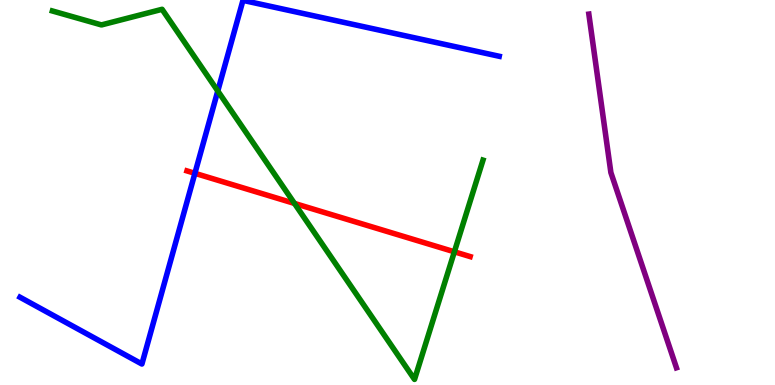[{'lines': ['blue', 'red'], 'intersections': [{'x': 2.51, 'y': 5.5}]}, {'lines': ['green', 'red'], 'intersections': [{'x': 3.8, 'y': 4.72}, {'x': 5.86, 'y': 3.46}]}, {'lines': ['purple', 'red'], 'intersections': []}, {'lines': ['blue', 'green'], 'intersections': [{'x': 2.81, 'y': 7.64}]}, {'lines': ['blue', 'purple'], 'intersections': []}, {'lines': ['green', 'purple'], 'intersections': []}]